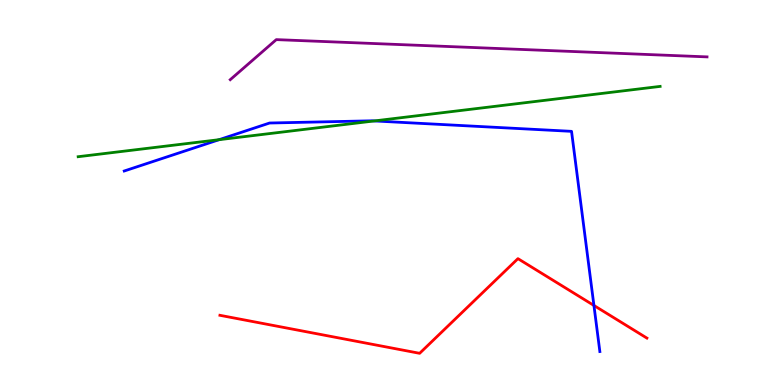[{'lines': ['blue', 'red'], 'intersections': [{'x': 7.66, 'y': 2.07}]}, {'lines': ['green', 'red'], 'intersections': []}, {'lines': ['purple', 'red'], 'intersections': []}, {'lines': ['blue', 'green'], 'intersections': [{'x': 2.83, 'y': 6.37}, {'x': 4.83, 'y': 6.86}]}, {'lines': ['blue', 'purple'], 'intersections': []}, {'lines': ['green', 'purple'], 'intersections': []}]